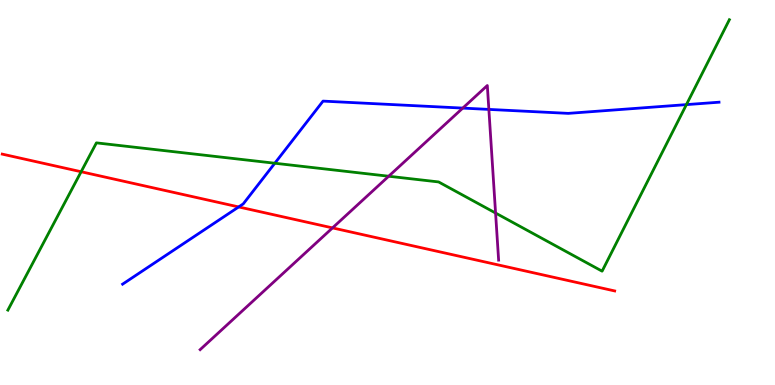[{'lines': ['blue', 'red'], 'intersections': [{'x': 3.08, 'y': 4.63}]}, {'lines': ['green', 'red'], 'intersections': [{'x': 1.05, 'y': 5.54}]}, {'lines': ['purple', 'red'], 'intersections': [{'x': 4.29, 'y': 4.08}]}, {'lines': ['blue', 'green'], 'intersections': [{'x': 3.55, 'y': 5.76}, {'x': 8.86, 'y': 7.28}]}, {'lines': ['blue', 'purple'], 'intersections': [{'x': 5.97, 'y': 7.19}, {'x': 6.31, 'y': 7.16}]}, {'lines': ['green', 'purple'], 'intersections': [{'x': 5.02, 'y': 5.42}, {'x': 6.39, 'y': 4.47}]}]